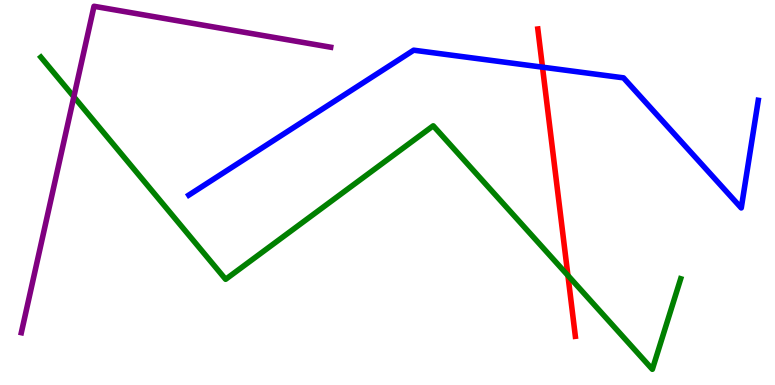[{'lines': ['blue', 'red'], 'intersections': [{'x': 7.0, 'y': 8.26}]}, {'lines': ['green', 'red'], 'intersections': [{'x': 7.33, 'y': 2.84}]}, {'lines': ['purple', 'red'], 'intersections': []}, {'lines': ['blue', 'green'], 'intersections': []}, {'lines': ['blue', 'purple'], 'intersections': []}, {'lines': ['green', 'purple'], 'intersections': [{'x': 0.953, 'y': 7.49}]}]